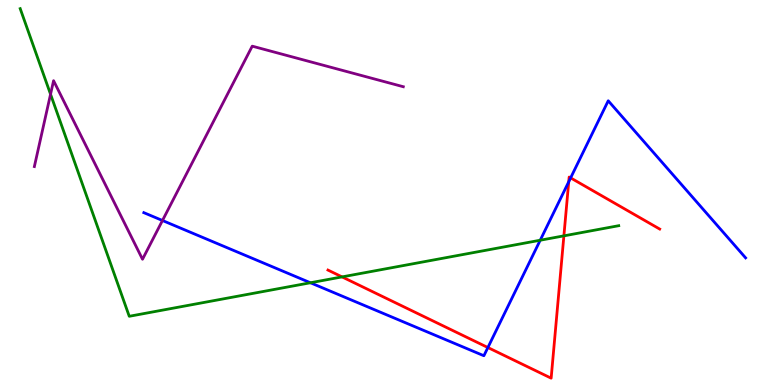[{'lines': ['blue', 'red'], 'intersections': [{'x': 6.3, 'y': 0.973}, {'x': 7.34, 'y': 5.28}, {'x': 7.36, 'y': 5.38}]}, {'lines': ['green', 'red'], 'intersections': [{'x': 4.41, 'y': 2.81}, {'x': 7.28, 'y': 3.87}]}, {'lines': ['purple', 'red'], 'intersections': []}, {'lines': ['blue', 'green'], 'intersections': [{'x': 4.01, 'y': 2.66}, {'x': 6.97, 'y': 3.76}]}, {'lines': ['blue', 'purple'], 'intersections': [{'x': 2.1, 'y': 4.27}]}, {'lines': ['green', 'purple'], 'intersections': [{'x': 0.652, 'y': 7.55}]}]